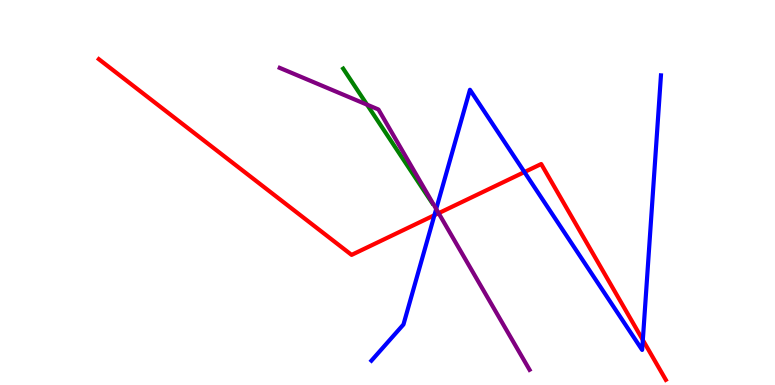[{'lines': ['blue', 'red'], 'intersections': [{'x': 5.61, 'y': 4.41}, {'x': 6.77, 'y': 5.53}, {'x': 8.29, 'y': 1.17}]}, {'lines': ['green', 'red'], 'intersections': []}, {'lines': ['purple', 'red'], 'intersections': [{'x': 5.66, 'y': 4.46}]}, {'lines': ['blue', 'green'], 'intersections': []}, {'lines': ['blue', 'purple'], 'intersections': [{'x': 5.63, 'y': 4.57}]}, {'lines': ['green', 'purple'], 'intersections': [{'x': 4.74, 'y': 7.28}]}]